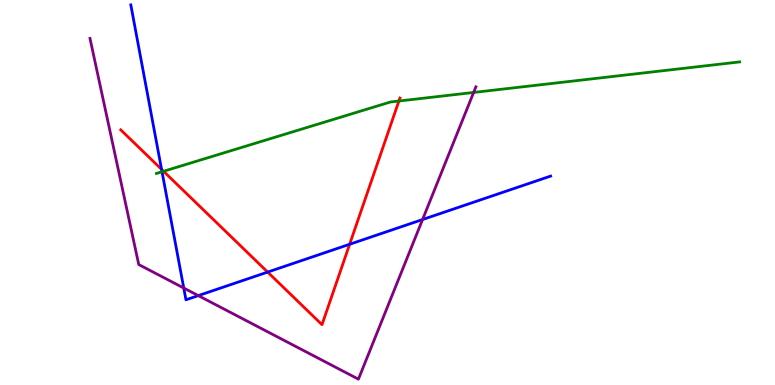[{'lines': ['blue', 'red'], 'intersections': [{'x': 2.08, 'y': 5.6}, {'x': 3.45, 'y': 2.93}, {'x': 4.51, 'y': 3.66}]}, {'lines': ['green', 'red'], 'intersections': [{'x': 2.11, 'y': 5.55}, {'x': 5.15, 'y': 7.38}]}, {'lines': ['purple', 'red'], 'intersections': []}, {'lines': ['blue', 'green'], 'intersections': [{'x': 2.09, 'y': 5.54}]}, {'lines': ['blue', 'purple'], 'intersections': [{'x': 2.37, 'y': 2.52}, {'x': 2.56, 'y': 2.32}, {'x': 5.45, 'y': 4.3}]}, {'lines': ['green', 'purple'], 'intersections': [{'x': 6.11, 'y': 7.6}]}]